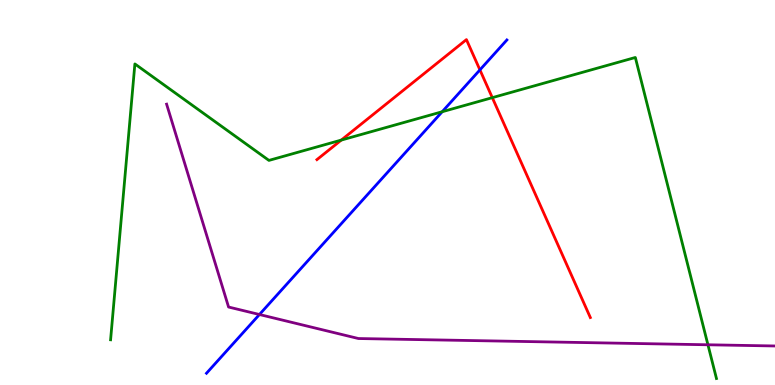[{'lines': ['blue', 'red'], 'intersections': [{'x': 6.19, 'y': 8.19}]}, {'lines': ['green', 'red'], 'intersections': [{'x': 4.4, 'y': 6.36}, {'x': 6.35, 'y': 7.46}]}, {'lines': ['purple', 'red'], 'intersections': []}, {'lines': ['blue', 'green'], 'intersections': [{'x': 5.71, 'y': 7.1}]}, {'lines': ['blue', 'purple'], 'intersections': [{'x': 3.35, 'y': 1.83}]}, {'lines': ['green', 'purple'], 'intersections': [{'x': 9.13, 'y': 1.04}]}]